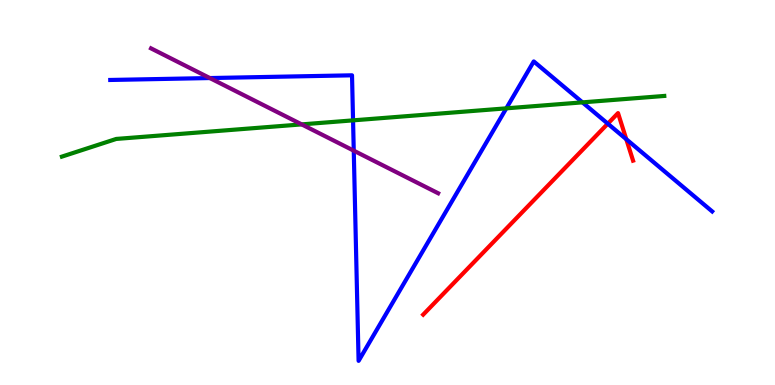[{'lines': ['blue', 'red'], 'intersections': [{'x': 7.84, 'y': 6.79}, {'x': 8.08, 'y': 6.38}]}, {'lines': ['green', 'red'], 'intersections': []}, {'lines': ['purple', 'red'], 'intersections': []}, {'lines': ['blue', 'green'], 'intersections': [{'x': 4.56, 'y': 6.87}, {'x': 6.53, 'y': 7.19}, {'x': 7.52, 'y': 7.34}]}, {'lines': ['blue', 'purple'], 'intersections': [{'x': 2.71, 'y': 7.97}, {'x': 4.56, 'y': 6.09}]}, {'lines': ['green', 'purple'], 'intersections': [{'x': 3.89, 'y': 6.77}]}]